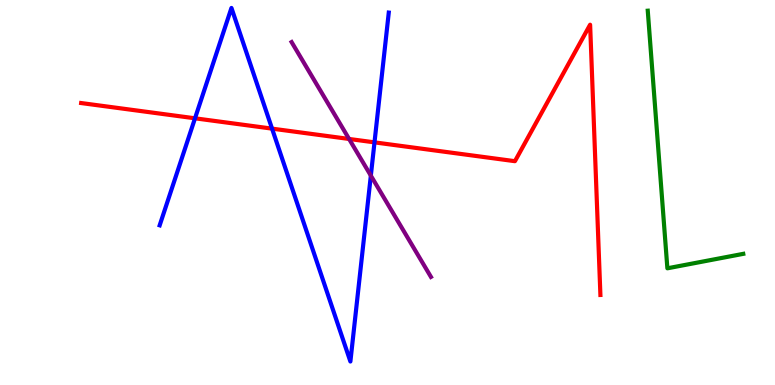[{'lines': ['blue', 'red'], 'intersections': [{'x': 2.52, 'y': 6.93}, {'x': 3.51, 'y': 6.66}, {'x': 4.83, 'y': 6.3}]}, {'lines': ['green', 'red'], 'intersections': []}, {'lines': ['purple', 'red'], 'intersections': [{'x': 4.5, 'y': 6.39}]}, {'lines': ['blue', 'green'], 'intersections': []}, {'lines': ['blue', 'purple'], 'intersections': [{'x': 4.79, 'y': 5.44}]}, {'lines': ['green', 'purple'], 'intersections': []}]